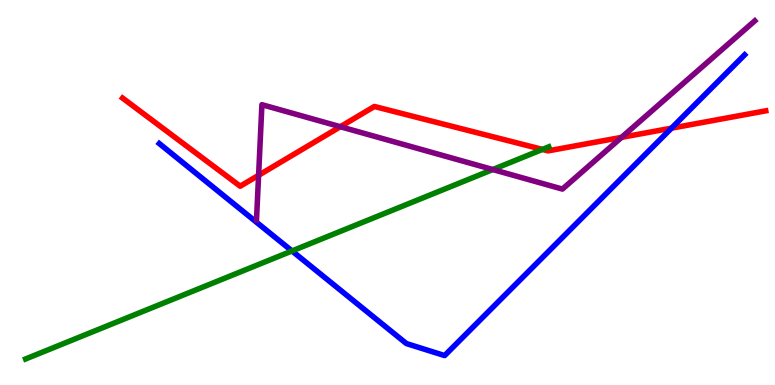[{'lines': ['blue', 'red'], 'intersections': [{'x': 8.66, 'y': 6.67}]}, {'lines': ['green', 'red'], 'intersections': [{'x': 7.0, 'y': 6.12}]}, {'lines': ['purple', 'red'], 'intersections': [{'x': 3.34, 'y': 5.45}, {'x': 4.39, 'y': 6.71}, {'x': 8.02, 'y': 6.43}]}, {'lines': ['blue', 'green'], 'intersections': [{'x': 3.77, 'y': 3.48}]}, {'lines': ['blue', 'purple'], 'intersections': []}, {'lines': ['green', 'purple'], 'intersections': [{'x': 6.36, 'y': 5.6}]}]